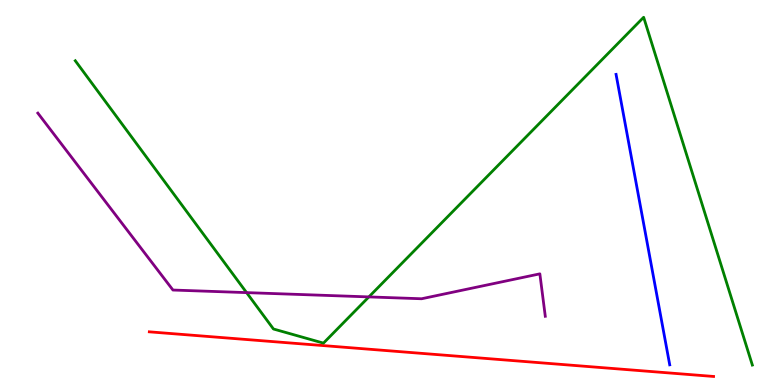[{'lines': ['blue', 'red'], 'intersections': []}, {'lines': ['green', 'red'], 'intersections': []}, {'lines': ['purple', 'red'], 'intersections': []}, {'lines': ['blue', 'green'], 'intersections': []}, {'lines': ['blue', 'purple'], 'intersections': []}, {'lines': ['green', 'purple'], 'intersections': [{'x': 3.18, 'y': 2.4}, {'x': 4.76, 'y': 2.29}]}]